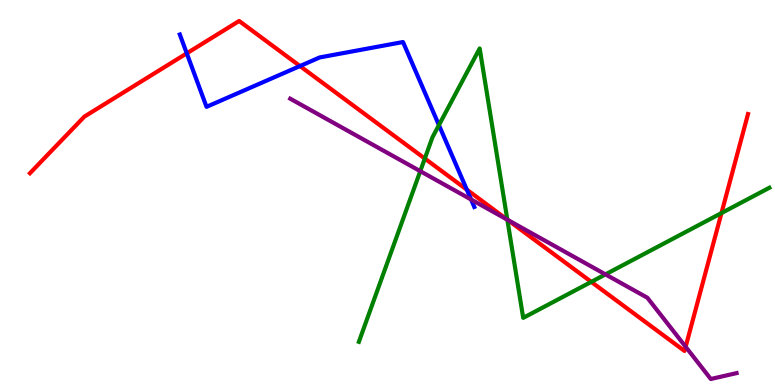[{'lines': ['blue', 'red'], 'intersections': [{'x': 2.41, 'y': 8.61}, {'x': 3.87, 'y': 8.28}, {'x': 6.02, 'y': 5.07}]}, {'lines': ['green', 'red'], 'intersections': [{'x': 5.48, 'y': 5.88}, {'x': 6.55, 'y': 4.29}, {'x': 7.63, 'y': 2.68}, {'x': 9.31, 'y': 4.47}]}, {'lines': ['purple', 'red'], 'intersections': [{'x': 6.55, 'y': 4.29}, {'x': 8.85, 'y': 0.993}]}, {'lines': ['blue', 'green'], 'intersections': [{'x': 5.66, 'y': 6.75}]}, {'lines': ['blue', 'purple'], 'intersections': [{'x': 6.08, 'y': 4.82}]}, {'lines': ['green', 'purple'], 'intersections': [{'x': 5.42, 'y': 5.55}, {'x': 6.55, 'y': 4.29}, {'x': 7.81, 'y': 2.87}]}]